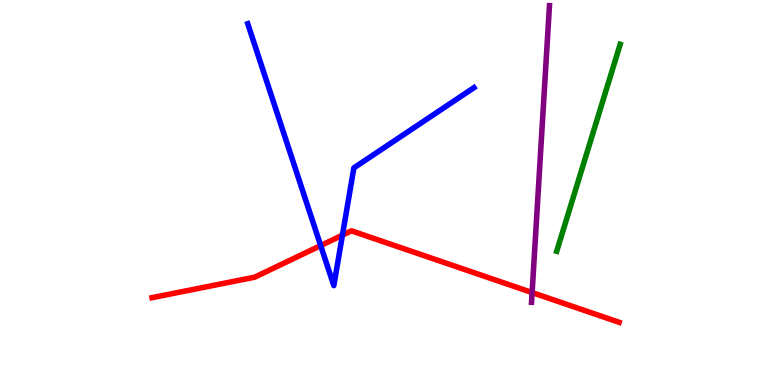[{'lines': ['blue', 'red'], 'intersections': [{'x': 4.14, 'y': 3.62}, {'x': 4.42, 'y': 3.89}]}, {'lines': ['green', 'red'], 'intersections': []}, {'lines': ['purple', 'red'], 'intersections': [{'x': 6.87, 'y': 2.4}]}, {'lines': ['blue', 'green'], 'intersections': []}, {'lines': ['blue', 'purple'], 'intersections': []}, {'lines': ['green', 'purple'], 'intersections': []}]